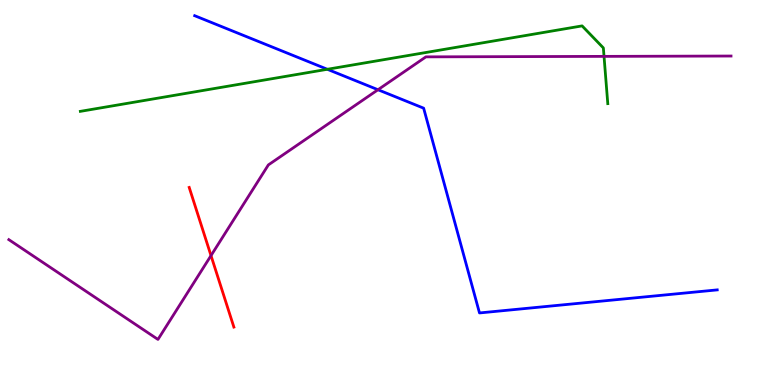[{'lines': ['blue', 'red'], 'intersections': []}, {'lines': ['green', 'red'], 'intersections': []}, {'lines': ['purple', 'red'], 'intersections': [{'x': 2.72, 'y': 3.36}]}, {'lines': ['blue', 'green'], 'intersections': [{'x': 4.22, 'y': 8.2}]}, {'lines': ['blue', 'purple'], 'intersections': [{'x': 4.88, 'y': 7.67}]}, {'lines': ['green', 'purple'], 'intersections': [{'x': 7.79, 'y': 8.54}]}]